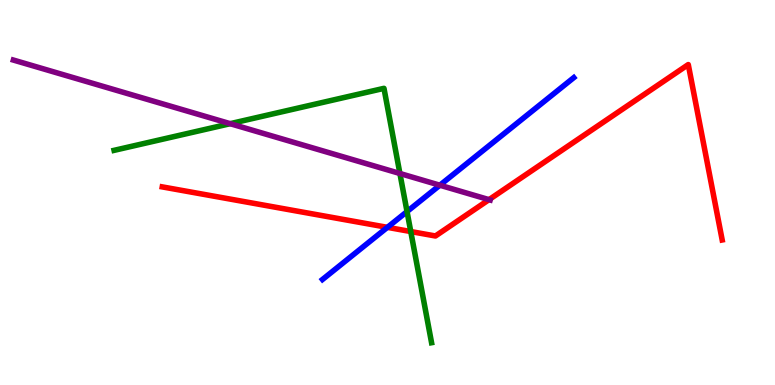[{'lines': ['blue', 'red'], 'intersections': [{'x': 5.0, 'y': 4.09}]}, {'lines': ['green', 'red'], 'intersections': [{'x': 5.3, 'y': 3.99}]}, {'lines': ['purple', 'red'], 'intersections': [{'x': 6.31, 'y': 4.81}]}, {'lines': ['blue', 'green'], 'intersections': [{'x': 5.25, 'y': 4.5}]}, {'lines': ['blue', 'purple'], 'intersections': [{'x': 5.68, 'y': 5.19}]}, {'lines': ['green', 'purple'], 'intersections': [{'x': 2.97, 'y': 6.79}, {'x': 5.16, 'y': 5.49}]}]